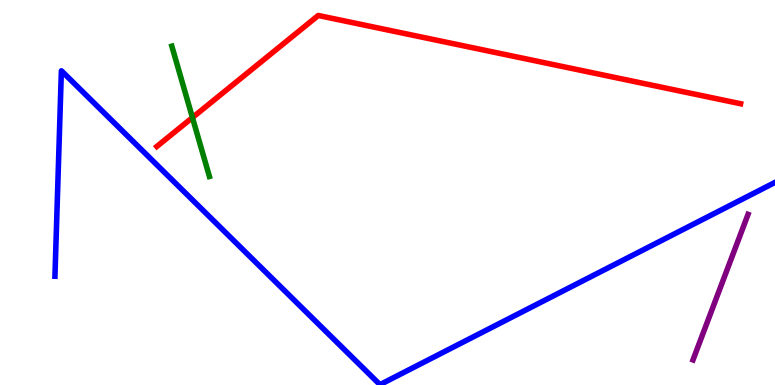[{'lines': ['blue', 'red'], 'intersections': []}, {'lines': ['green', 'red'], 'intersections': [{'x': 2.48, 'y': 6.95}]}, {'lines': ['purple', 'red'], 'intersections': []}, {'lines': ['blue', 'green'], 'intersections': []}, {'lines': ['blue', 'purple'], 'intersections': []}, {'lines': ['green', 'purple'], 'intersections': []}]